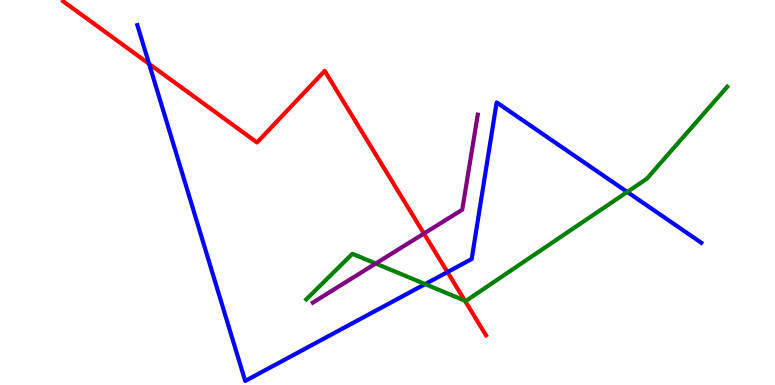[{'lines': ['blue', 'red'], 'intersections': [{'x': 1.92, 'y': 8.34}, {'x': 5.77, 'y': 2.93}]}, {'lines': ['green', 'red'], 'intersections': [{'x': 6.0, 'y': 2.19}]}, {'lines': ['purple', 'red'], 'intersections': [{'x': 5.47, 'y': 3.93}]}, {'lines': ['blue', 'green'], 'intersections': [{'x': 5.49, 'y': 2.62}, {'x': 8.09, 'y': 5.01}]}, {'lines': ['blue', 'purple'], 'intersections': []}, {'lines': ['green', 'purple'], 'intersections': [{'x': 4.85, 'y': 3.16}]}]